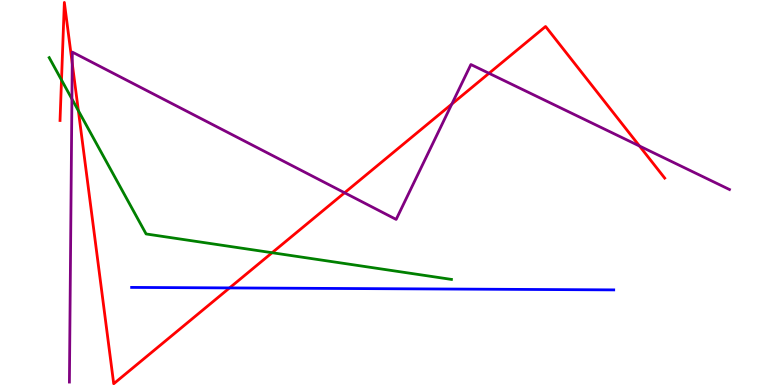[{'lines': ['blue', 'red'], 'intersections': [{'x': 2.96, 'y': 2.52}]}, {'lines': ['green', 'red'], 'intersections': [{'x': 0.794, 'y': 7.92}, {'x': 1.01, 'y': 7.12}, {'x': 3.51, 'y': 3.44}]}, {'lines': ['purple', 'red'], 'intersections': [{'x': 0.932, 'y': 8.36}, {'x': 4.45, 'y': 4.99}, {'x': 5.83, 'y': 7.3}, {'x': 6.31, 'y': 8.1}, {'x': 8.25, 'y': 6.21}]}, {'lines': ['blue', 'green'], 'intersections': []}, {'lines': ['blue', 'purple'], 'intersections': []}, {'lines': ['green', 'purple'], 'intersections': [{'x': 0.928, 'y': 7.43}]}]